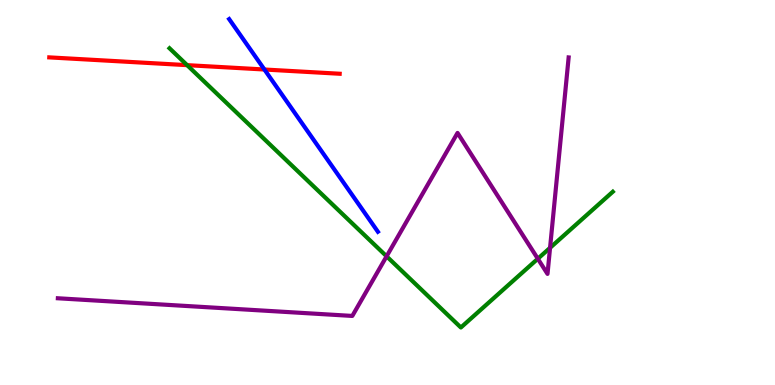[{'lines': ['blue', 'red'], 'intersections': [{'x': 3.41, 'y': 8.19}]}, {'lines': ['green', 'red'], 'intersections': [{'x': 2.41, 'y': 8.31}]}, {'lines': ['purple', 'red'], 'intersections': []}, {'lines': ['blue', 'green'], 'intersections': []}, {'lines': ['blue', 'purple'], 'intersections': []}, {'lines': ['green', 'purple'], 'intersections': [{'x': 4.99, 'y': 3.34}, {'x': 6.94, 'y': 3.28}, {'x': 7.1, 'y': 3.56}]}]